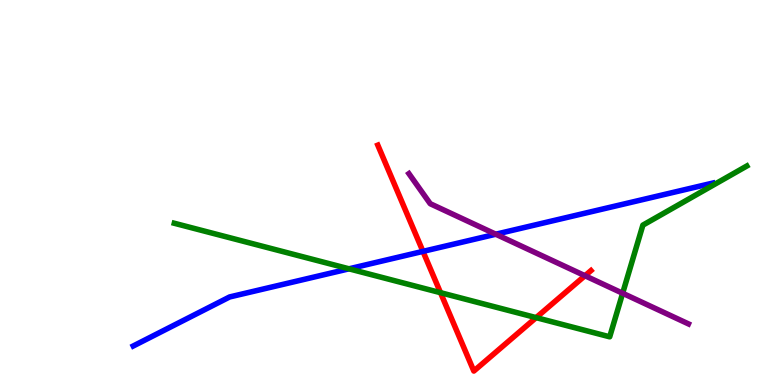[{'lines': ['blue', 'red'], 'intersections': [{'x': 5.46, 'y': 3.47}]}, {'lines': ['green', 'red'], 'intersections': [{'x': 5.68, 'y': 2.4}, {'x': 6.92, 'y': 1.75}]}, {'lines': ['purple', 'red'], 'intersections': [{'x': 7.55, 'y': 2.84}]}, {'lines': ['blue', 'green'], 'intersections': [{'x': 4.5, 'y': 3.02}]}, {'lines': ['blue', 'purple'], 'intersections': [{'x': 6.4, 'y': 3.92}]}, {'lines': ['green', 'purple'], 'intersections': [{'x': 8.03, 'y': 2.38}]}]